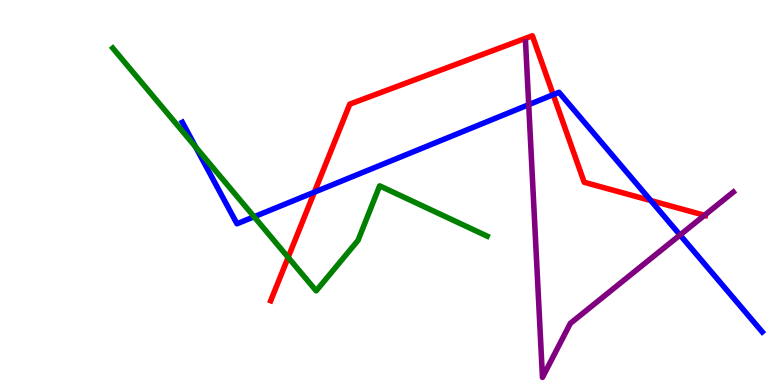[{'lines': ['blue', 'red'], 'intersections': [{'x': 4.06, 'y': 5.01}, {'x': 7.14, 'y': 7.54}, {'x': 8.4, 'y': 4.79}]}, {'lines': ['green', 'red'], 'intersections': [{'x': 3.72, 'y': 3.31}]}, {'lines': ['purple', 'red'], 'intersections': [{'x': 9.09, 'y': 4.41}]}, {'lines': ['blue', 'green'], 'intersections': [{'x': 2.52, 'y': 6.18}, {'x': 3.28, 'y': 4.37}]}, {'lines': ['blue', 'purple'], 'intersections': [{'x': 6.82, 'y': 7.28}, {'x': 8.77, 'y': 3.9}]}, {'lines': ['green', 'purple'], 'intersections': []}]